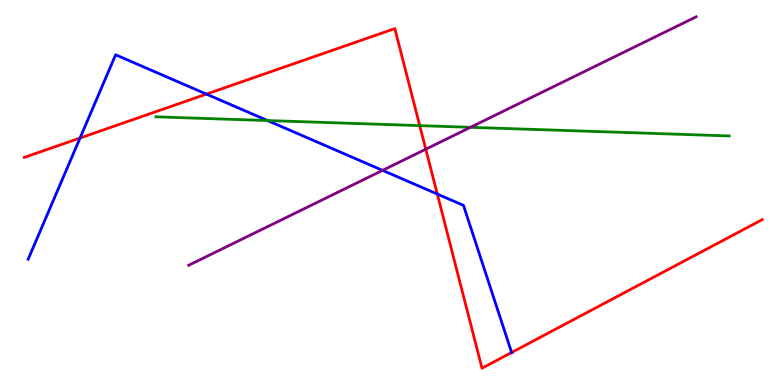[{'lines': ['blue', 'red'], 'intersections': [{'x': 1.03, 'y': 6.41}, {'x': 2.66, 'y': 7.56}, {'x': 5.64, 'y': 4.96}, {'x': 6.6, 'y': 0.845}]}, {'lines': ['green', 'red'], 'intersections': [{'x': 5.42, 'y': 6.74}]}, {'lines': ['purple', 'red'], 'intersections': [{'x': 5.49, 'y': 6.12}]}, {'lines': ['blue', 'green'], 'intersections': [{'x': 3.45, 'y': 6.87}]}, {'lines': ['blue', 'purple'], 'intersections': [{'x': 4.94, 'y': 5.58}]}, {'lines': ['green', 'purple'], 'intersections': [{'x': 6.07, 'y': 6.69}]}]